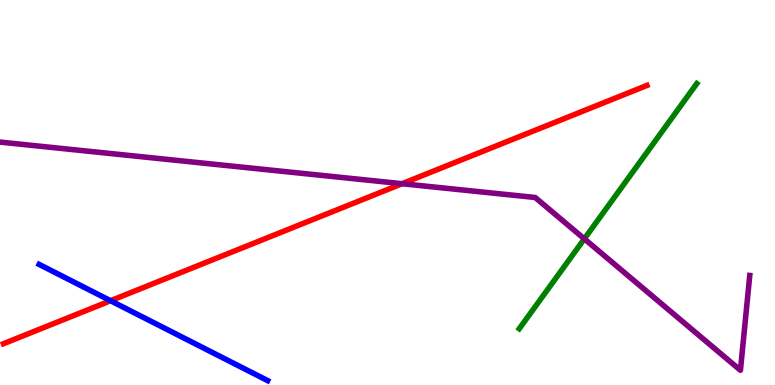[{'lines': ['blue', 'red'], 'intersections': [{'x': 1.43, 'y': 2.19}]}, {'lines': ['green', 'red'], 'intersections': []}, {'lines': ['purple', 'red'], 'intersections': [{'x': 5.19, 'y': 5.23}]}, {'lines': ['blue', 'green'], 'intersections': []}, {'lines': ['blue', 'purple'], 'intersections': []}, {'lines': ['green', 'purple'], 'intersections': [{'x': 7.54, 'y': 3.8}]}]